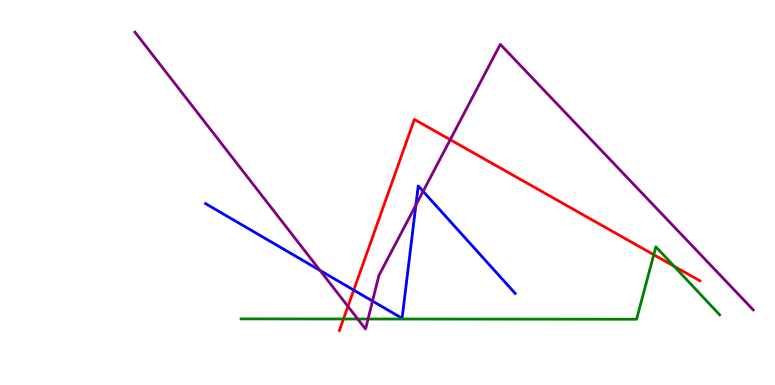[{'lines': ['blue', 'red'], 'intersections': [{'x': 4.56, 'y': 2.46}]}, {'lines': ['green', 'red'], 'intersections': [{'x': 4.43, 'y': 1.71}, {'x': 8.44, 'y': 3.38}, {'x': 8.7, 'y': 3.09}]}, {'lines': ['purple', 'red'], 'intersections': [{'x': 4.49, 'y': 2.04}, {'x': 5.81, 'y': 6.37}]}, {'lines': ['blue', 'green'], 'intersections': []}, {'lines': ['blue', 'purple'], 'intersections': [{'x': 4.13, 'y': 2.98}, {'x': 4.81, 'y': 2.18}, {'x': 5.37, 'y': 4.67}, {'x': 5.46, 'y': 5.03}]}, {'lines': ['green', 'purple'], 'intersections': [{'x': 4.62, 'y': 1.71}, {'x': 4.75, 'y': 1.71}]}]